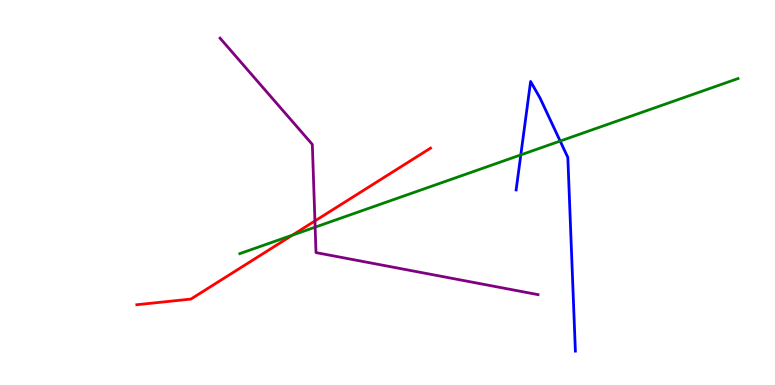[{'lines': ['blue', 'red'], 'intersections': []}, {'lines': ['green', 'red'], 'intersections': [{'x': 3.77, 'y': 3.89}]}, {'lines': ['purple', 'red'], 'intersections': [{'x': 4.06, 'y': 4.26}]}, {'lines': ['blue', 'green'], 'intersections': [{'x': 6.72, 'y': 5.98}, {'x': 7.23, 'y': 6.34}]}, {'lines': ['blue', 'purple'], 'intersections': []}, {'lines': ['green', 'purple'], 'intersections': [{'x': 4.07, 'y': 4.1}]}]